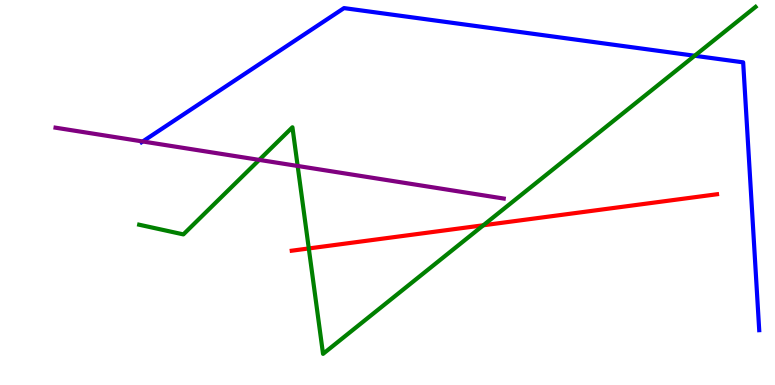[{'lines': ['blue', 'red'], 'intersections': []}, {'lines': ['green', 'red'], 'intersections': [{'x': 3.98, 'y': 3.55}, {'x': 6.24, 'y': 4.15}]}, {'lines': ['purple', 'red'], 'intersections': []}, {'lines': ['blue', 'green'], 'intersections': [{'x': 8.96, 'y': 8.55}]}, {'lines': ['blue', 'purple'], 'intersections': [{'x': 1.84, 'y': 6.33}]}, {'lines': ['green', 'purple'], 'intersections': [{'x': 3.34, 'y': 5.85}, {'x': 3.84, 'y': 5.69}]}]